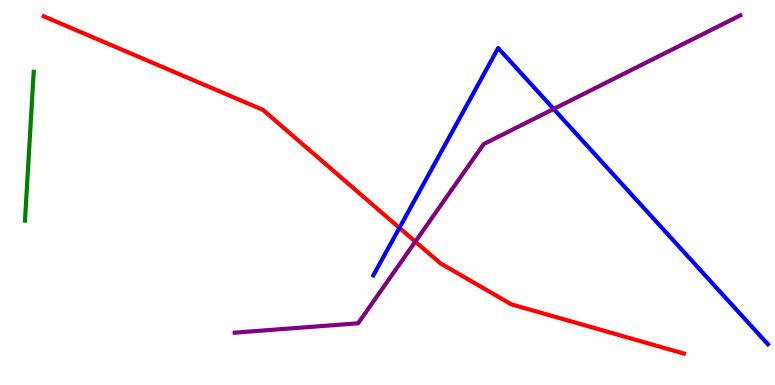[{'lines': ['blue', 'red'], 'intersections': [{'x': 5.15, 'y': 4.08}]}, {'lines': ['green', 'red'], 'intersections': []}, {'lines': ['purple', 'red'], 'intersections': [{'x': 5.36, 'y': 3.72}]}, {'lines': ['blue', 'green'], 'intersections': []}, {'lines': ['blue', 'purple'], 'intersections': [{'x': 7.14, 'y': 7.17}]}, {'lines': ['green', 'purple'], 'intersections': []}]